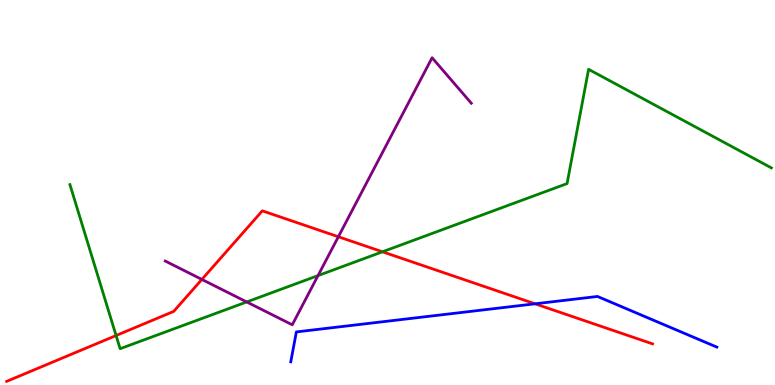[{'lines': ['blue', 'red'], 'intersections': [{'x': 6.9, 'y': 2.11}]}, {'lines': ['green', 'red'], 'intersections': [{'x': 1.5, 'y': 1.29}, {'x': 4.94, 'y': 3.46}]}, {'lines': ['purple', 'red'], 'intersections': [{'x': 2.6, 'y': 2.74}, {'x': 4.37, 'y': 3.85}]}, {'lines': ['blue', 'green'], 'intersections': []}, {'lines': ['blue', 'purple'], 'intersections': []}, {'lines': ['green', 'purple'], 'intersections': [{'x': 3.18, 'y': 2.16}, {'x': 4.1, 'y': 2.84}]}]